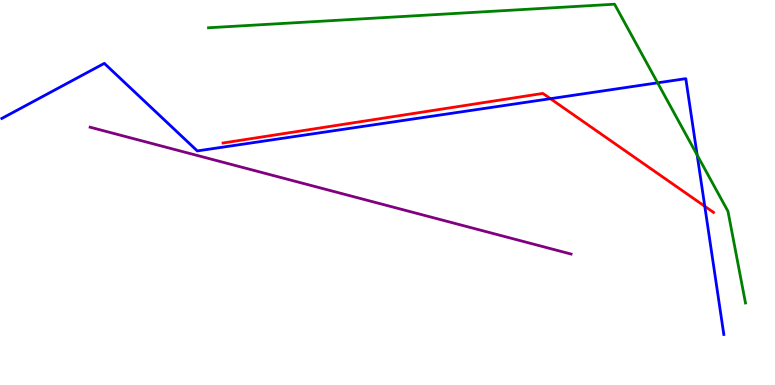[{'lines': ['blue', 'red'], 'intersections': [{'x': 7.1, 'y': 7.44}, {'x': 9.09, 'y': 4.64}]}, {'lines': ['green', 'red'], 'intersections': []}, {'lines': ['purple', 'red'], 'intersections': []}, {'lines': ['blue', 'green'], 'intersections': [{'x': 8.49, 'y': 7.85}, {'x': 9.0, 'y': 5.97}]}, {'lines': ['blue', 'purple'], 'intersections': []}, {'lines': ['green', 'purple'], 'intersections': []}]